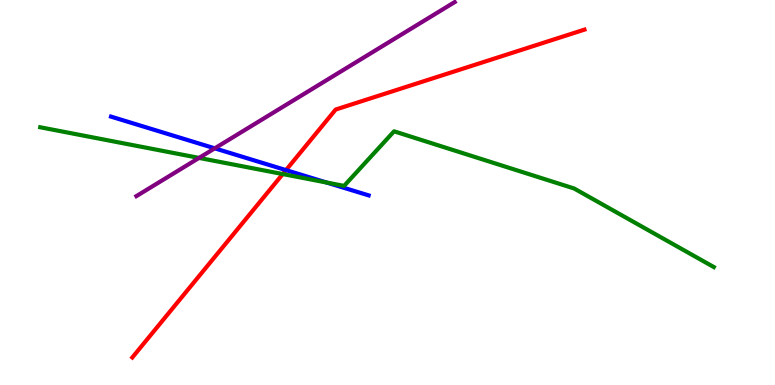[{'lines': ['blue', 'red'], 'intersections': [{'x': 3.69, 'y': 5.58}]}, {'lines': ['green', 'red'], 'intersections': [{'x': 3.65, 'y': 5.48}]}, {'lines': ['purple', 'red'], 'intersections': []}, {'lines': ['blue', 'green'], 'intersections': [{'x': 4.21, 'y': 5.26}]}, {'lines': ['blue', 'purple'], 'intersections': [{'x': 2.77, 'y': 6.15}]}, {'lines': ['green', 'purple'], 'intersections': [{'x': 2.57, 'y': 5.9}]}]